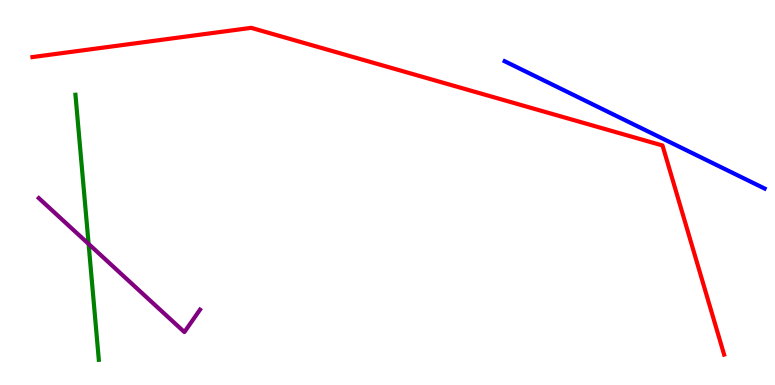[{'lines': ['blue', 'red'], 'intersections': []}, {'lines': ['green', 'red'], 'intersections': []}, {'lines': ['purple', 'red'], 'intersections': []}, {'lines': ['blue', 'green'], 'intersections': []}, {'lines': ['blue', 'purple'], 'intersections': []}, {'lines': ['green', 'purple'], 'intersections': [{'x': 1.14, 'y': 3.66}]}]